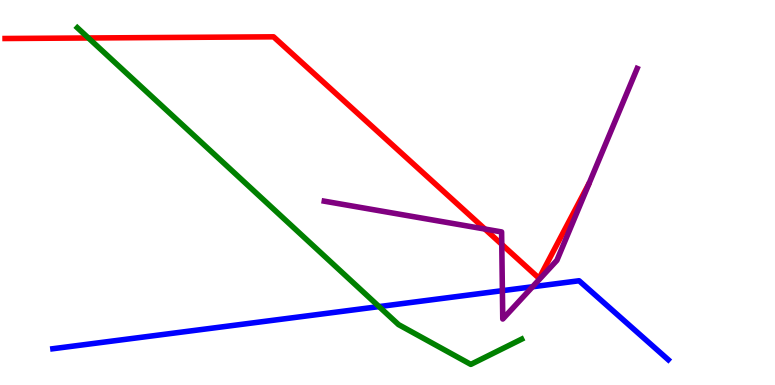[{'lines': ['blue', 'red'], 'intersections': []}, {'lines': ['green', 'red'], 'intersections': [{'x': 1.14, 'y': 9.01}]}, {'lines': ['purple', 'red'], 'intersections': [{'x': 6.26, 'y': 4.05}, {'x': 6.47, 'y': 3.65}]}, {'lines': ['blue', 'green'], 'intersections': [{'x': 4.89, 'y': 2.04}]}, {'lines': ['blue', 'purple'], 'intersections': [{'x': 6.48, 'y': 2.45}, {'x': 6.87, 'y': 2.55}]}, {'lines': ['green', 'purple'], 'intersections': []}]